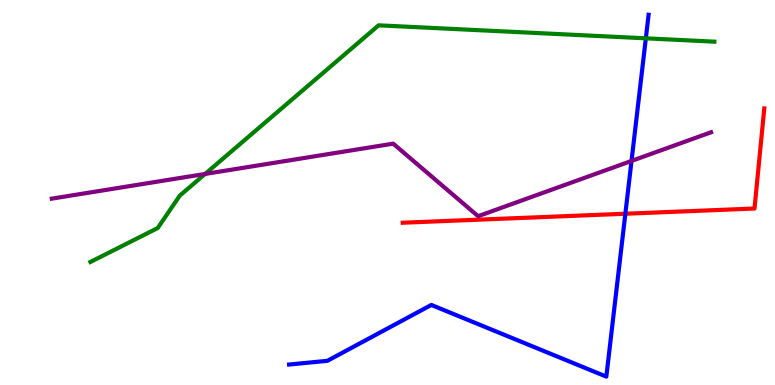[{'lines': ['blue', 'red'], 'intersections': [{'x': 8.07, 'y': 4.45}]}, {'lines': ['green', 'red'], 'intersections': []}, {'lines': ['purple', 'red'], 'intersections': []}, {'lines': ['blue', 'green'], 'intersections': [{'x': 8.33, 'y': 9.0}]}, {'lines': ['blue', 'purple'], 'intersections': [{'x': 8.15, 'y': 5.82}]}, {'lines': ['green', 'purple'], 'intersections': [{'x': 2.65, 'y': 5.48}]}]